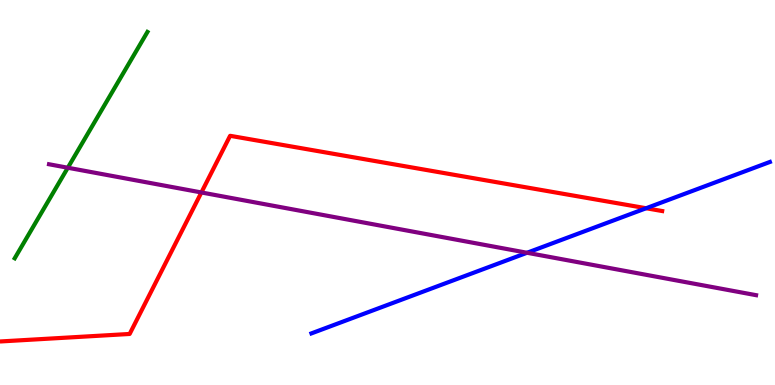[{'lines': ['blue', 'red'], 'intersections': [{'x': 8.34, 'y': 4.59}]}, {'lines': ['green', 'red'], 'intersections': []}, {'lines': ['purple', 'red'], 'intersections': [{'x': 2.6, 'y': 5.0}]}, {'lines': ['blue', 'green'], 'intersections': []}, {'lines': ['blue', 'purple'], 'intersections': [{'x': 6.8, 'y': 3.43}]}, {'lines': ['green', 'purple'], 'intersections': [{'x': 0.875, 'y': 5.64}]}]